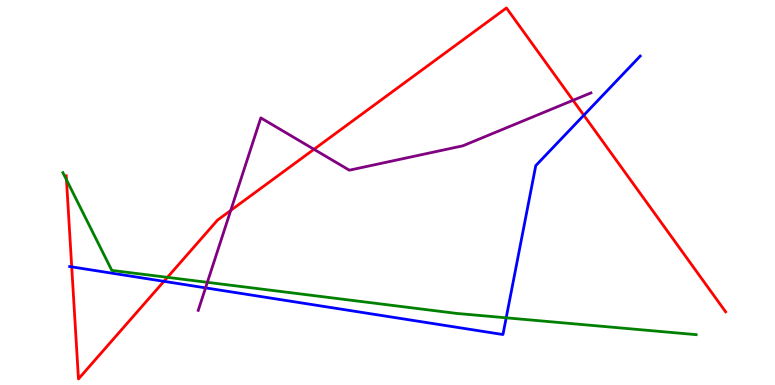[{'lines': ['blue', 'red'], 'intersections': [{'x': 0.925, 'y': 3.07}, {'x': 2.12, 'y': 2.69}, {'x': 7.53, 'y': 7.01}]}, {'lines': ['green', 'red'], 'intersections': [{'x': 0.858, 'y': 5.33}, {'x': 2.16, 'y': 2.8}]}, {'lines': ['purple', 'red'], 'intersections': [{'x': 2.98, 'y': 4.53}, {'x': 4.05, 'y': 6.12}, {'x': 7.39, 'y': 7.39}]}, {'lines': ['blue', 'green'], 'intersections': [{'x': 6.53, 'y': 1.75}]}, {'lines': ['blue', 'purple'], 'intersections': [{'x': 2.65, 'y': 2.52}]}, {'lines': ['green', 'purple'], 'intersections': [{'x': 2.68, 'y': 2.67}]}]